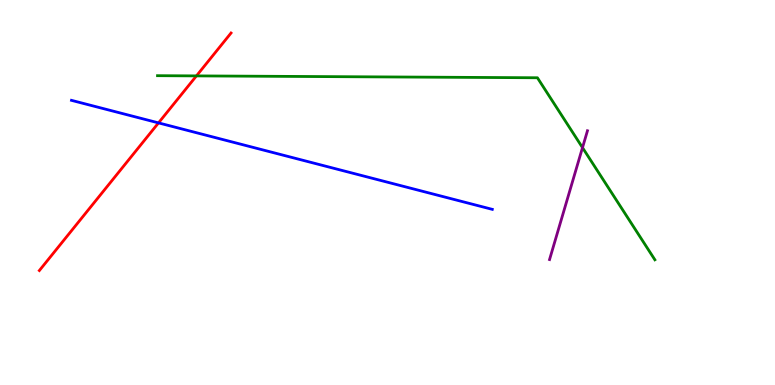[{'lines': ['blue', 'red'], 'intersections': [{'x': 2.05, 'y': 6.81}]}, {'lines': ['green', 'red'], 'intersections': [{'x': 2.53, 'y': 8.03}]}, {'lines': ['purple', 'red'], 'intersections': []}, {'lines': ['blue', 'green'], 'intersections': []}, {'lines': ['blue', 'purple'], 'intersections': []}, {'lines': ['green', 'purple'], 'intersections': [{'x': 7.52, 'y': 6.17}]}]